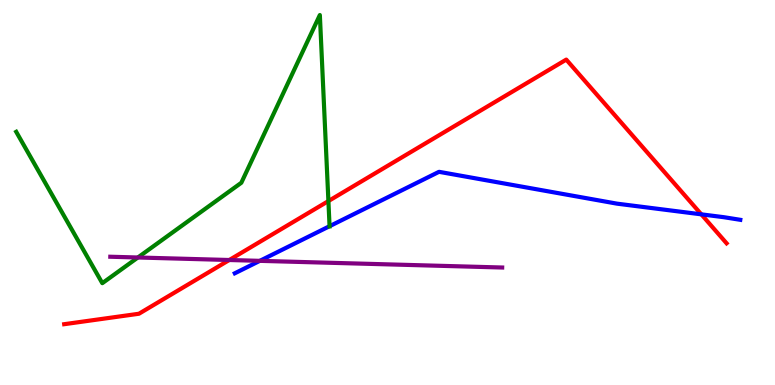[{'lines': ['blue', 'red'], 'intersections': [{'x': 9.05, 'y': 4.43}]}, {'lines': ['green', 'red'], 'intersections': [{'x': 4.24, 'y': 4.78}]}, {'lines': ['purple', 'red'], 'intersections': [{'x': 2.96, 'y': 3.25}]}, {'lines': ['blue', 'green'], 'intersections': [{'x': 4.25, 'y': 4.12}]}, {'lines': ['blue', 'purple'], 'intersections': [{'x': 3.35, 'y': 3.22}]}, {'lines': ['green', 'purple'], 'intersections': [{'x': 1.78, 'y': 3.31}]}]